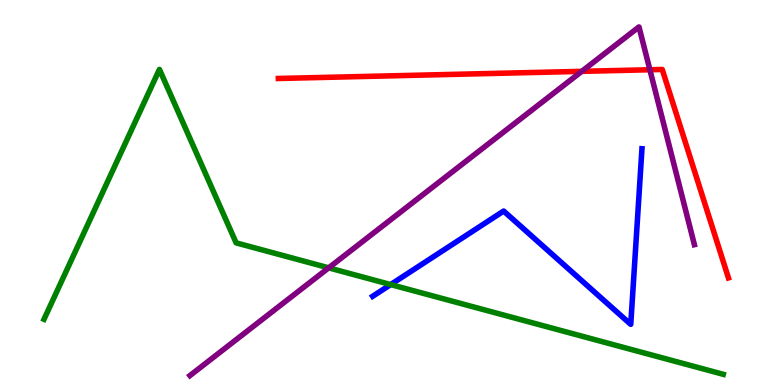[{'lines': ['blue', 'red'], 'intersections': []}, {'lines': ['green', 'red'], 'intersections': []}, {'lines': ['purple', 'red'], 'intersections': [{'x': 7.51, 'y': 8.15}, {'x': 8.39, 'y': 8.19}]}, {'lines': ['blue', 'green'], 'intersections': [{'x': 5.04, 'y': 2.61}]}, {'lines': ['blue', 'purple'], 'intersections': []}, {'lines': ['green', 'purple'], 'intersections': [{'x': 4.24, 'y': 3.04}]}]